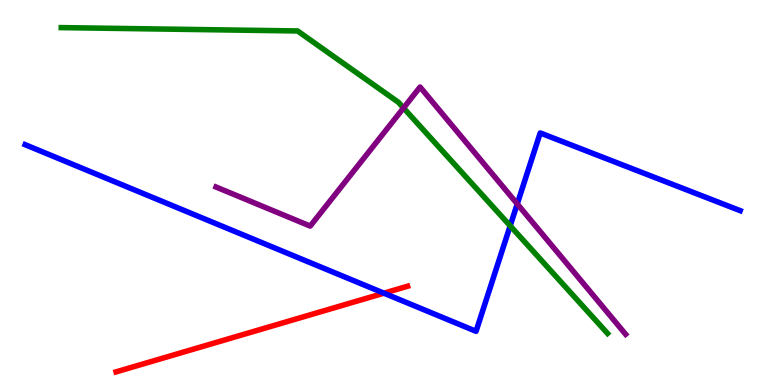[{'lines': ['blue', 'red'], 'intersections': [{'x': 4.95, 'y': 2.39}]}, {'lines': ['green', 'red'], 'intersections': []}, {'lines': ['purple', 'red'], 'intersections': []}, {'lines': ['blue', 'green'], 'intersections': [{'x': 6.58, 'y': 4.13}]}, {'lines': ['blue', 'purple'], 'intersections': [{'x': 6.67, 'y': 4.7}]}, {'lines': ['green', 'purple'], 'intersections': [{'x': 5.21, 'y': 7.2}]}]